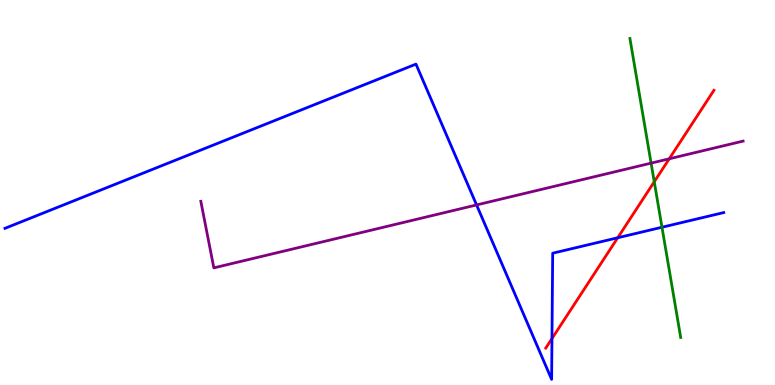[{'lines': ['blue', 'red'], 'intersections': [{'x': 7.12, 'y': 1.21}, {'x': 7.97, 'y': 3.82}]}, {'lines': ['green', 'red'], 'intersections': [{'x': 8.44, 'y': 5.28}]}, {'lines': ['purple', 'red'], 'intersections': [{'x': 8.64, 'y': 5.88}]}, {'lines': ['blue', 'green'], 'intersections': [{'x': 8.54, 'y': 4.1}]}, {'lines': ['blue', 'purple'], 'intersections': [{'x': 6.15, 'y': 4.68}]}, {'lines': ['green', 'purple'], 'intersections': [{'x': 8.4, 'y': 5.76}]}]